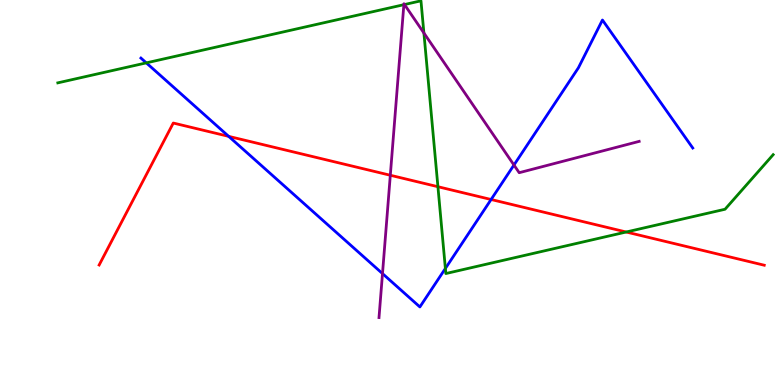[{'lines': ['blue', 'red'], 'intersections': [{'x': 2.95, 'y': 6.46}, {'x': 6.34, 'y': 4.82}]}, {'lines': ['green', 'red'], 'intersections': [{'x': 5.65, 'y': 5.15}, {'x': 8.08, 'y': 3.97}]}, {'lines': ['purple', 'red'], 'intersections': [{'x': 5.04, 'y': 5.45}]}, {'lines': ['blue', 'green'], 'intersections': [{'x': 1.89, 'y': 8.37}, {'x': 5.75, 'y': 3.03}]}, {'lines': ['blue', 'purple'], 'intersections': [{'x': 4.94, 'y': 2.89}, {'x': 6.63, 'y': 5.71}]}, {'lines': ['green', 'purple'], 'intersections': [{'x': 5.21, 'y': 9.88}, {'x': 5.22, 'y': 9.88}, {'x': 5.47, 'y': 9.14}]}]